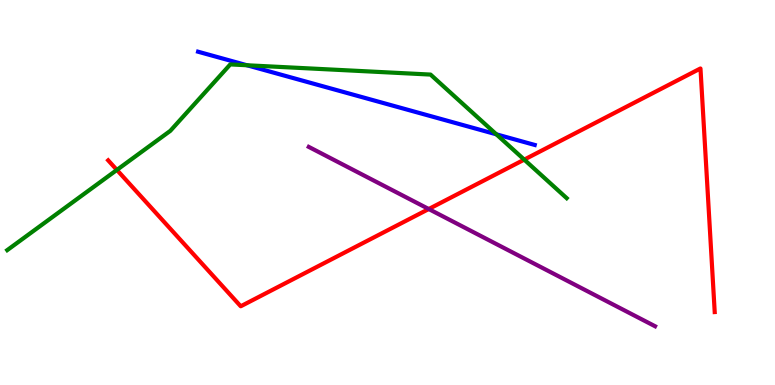[{'lines': ['blue', 'red'], 'intersections': []}, {'lines': ['green', 'red'], 'intersections': [{'x': 1.51, 'y': 5.59}, {'x': 6.76, 'y': 5.85}]}, {'lines': ['purple', 'red'], 'intersections': [{'x': 5.53, 'y': 4.57}]}, {'lines': ['blue', 'green'], 'intersections': [{'x': 3.19, 'y': 8.3}, {'x': 6.4, 'y': 6.51}]}, {'lines': ['blue', 'purple'], 'intersections': []}, {'lines': ['green', 'purple'], 'intersections': []}]